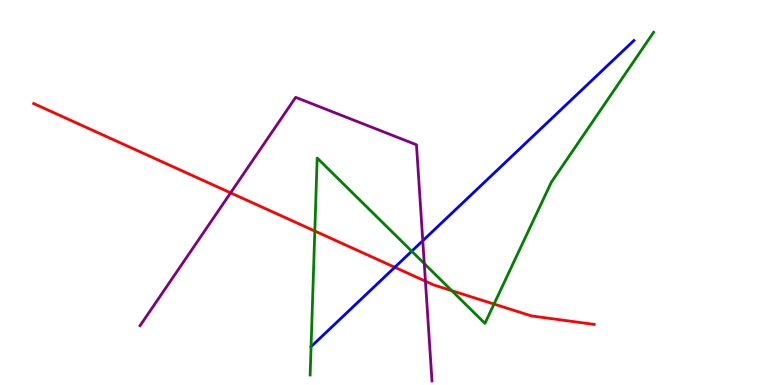[{'lines': ['blue', 'red'], 'intersections': [{'x': 5.09, 'y': 3.06}]}, {'lines': ['green', 'red'], 'intersections': [{'x': 4.06, 'y': 4.0}, {'x': 5.83, 'y': 2.45}, {'x': 6.37, 'y': 2.1}]}, {'lines': ['purple', 'red'], 'intersections': [{'x': 2.98, 'y': 4.99}, {'x': 5.49, 'y': 2.7}]}, {'lines': ['blue', 'green'], 'intersections': [{'x': 4.01, 'y': 0.996}, {'x': 5.31, 'y': 3.48}]}, {'lines': ['blue', 'purple'], 'intersections': [{'x': 5.46, 'y': 3.75}]}, {'lines': ['green', 'purple'], 'intersections': [{'x': 5.47, 'y': 3.15}]}]